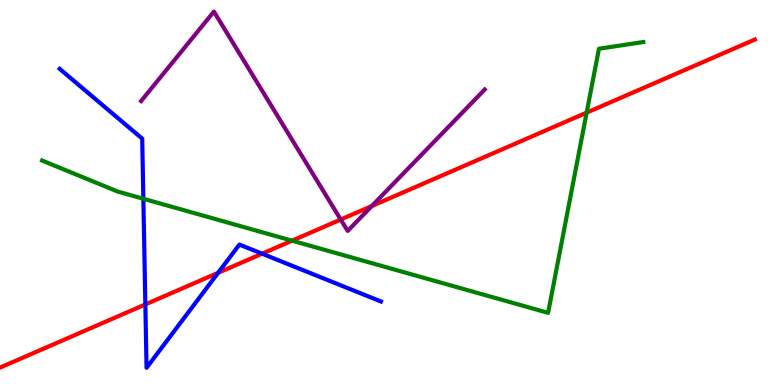[{'lines': ['blue', 'red'], 'intersections': [{'x': 1.88, 'y': 2.09}, {'x': 2.81, 'y': 2.91}, {'x': 3.38, 'y': 3.41}]}, {'lines': ['green', 'red'], 'intersections': [{'x': 3.77, 'y': 3.75}, {'x': 7.57, 'y': 7.07}]}, {'lines': ['purple', 'red'], 'intersections': [{'x': 4.4, 'y': 4.3}, {'x': 4.8, 'y': 4.65}]}, {'lines': ['blue', 'green'], 'intersections': [{'x': 1.85, 'y': 4.84}]}, {'lines': ['blue', 'purple'], 'intersections': []}, {'lines': ['green', 'purple'], 'intersections': []}]